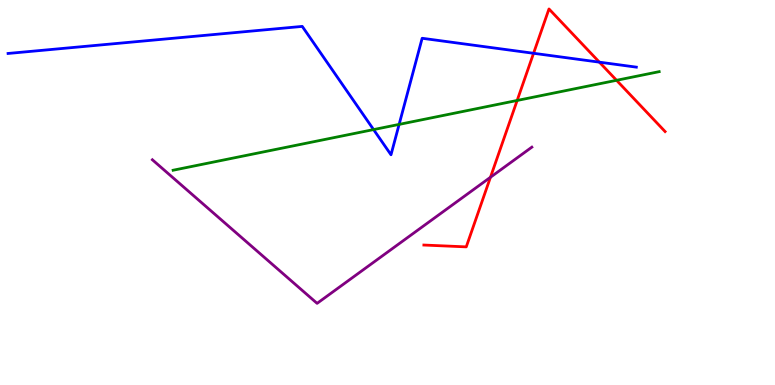[{'lines': ['blue', 'red'], 'intersections': [{'x': 6.88, 'y': 8.62}, {'x': 7.73, 'y': 8.39}]}, {'lines': ['green', 'red'], 'intersections': [{'x': 6.67, 'y': 7.39}, {'x': 7.96, 'y': 7.91}]}, {'lines': ['purple', 'red'], 'intersections': [{'x': 6.33, 'y': 5.4}]}, {'lines': ['blue', 'green'], 'intersections': [{'x': 4.82, 'y': 6.63}, {'x': 5.15, 'y': 6.77}]}, {'lines': ['blue', 'purple'], 'intersections': []}, {'lines': ['green', 'purple'], 'intersections': []}]